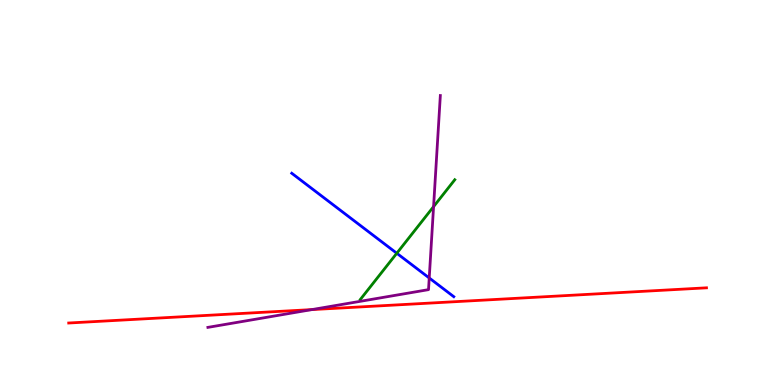[{'lines': ['blue', 'red'], 'intersections': []}, {'lines': ['green', 'red'], 'intersections': []}, {'lines': ['purple', 'red'], 'intersections': [{'x': 4.02, 'y': 1.96}]}, {'lines': ['blue', 'green'], 'intersections': [{'x': 5.12, 'y': 3.42}]}, {'lines': ['blue', 'purple'], 'intersections': [{'x': 5.54, 'y': 2.78}]}, {'lines': ['green', 'purple'], 'intersections': [{'x': 5.59, 'y': 4.63}]}]